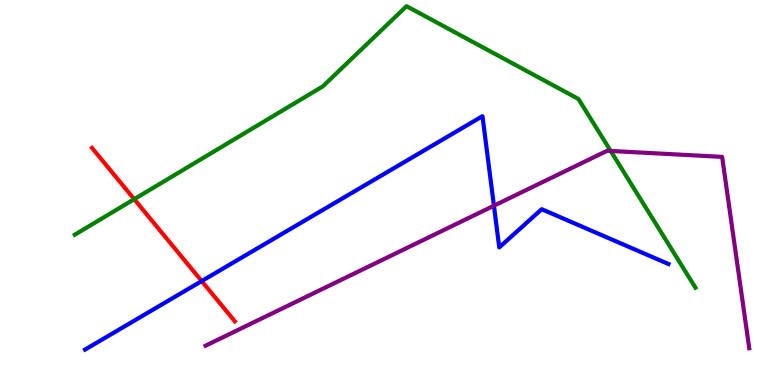[{'lines': ['blue', 'red'], 'intersections': [{'x': 2.6, 'y': 2.7}]}, {'lines': ['green', 'red'], 'intersections': [{'x': 1.73, 'y': 4.83}]}, {'lines': ['purple', 'red'], 'intersections': []}, {'lines': ['blue', 'green'], 'intersections': []}, {'lines': ['blue', 'purple'], 'intersections': [{'x': 6.37, 'y': 4.66}]}, {'lines': ['green', 'purple'], 'intersections': [{'x': 7.88, 'y': 6.08}]}]